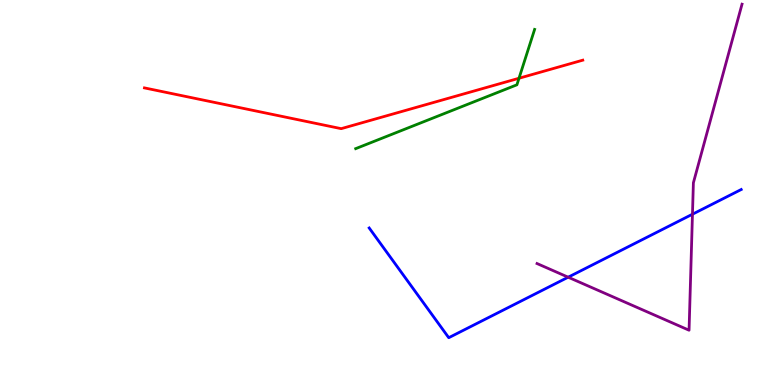[{'lines': ['blue', 'red'], 'intersections': []}, {'lines': ['green', 'red'], 'intersections': [{'x': 6.7, 'y': 7.97}]}, {'lines': ['purple', 'red'], 'intersections': []}, {'lines': ['blue', 'green'], 'intersections': []}, {'lines': ['blue', 'purple'], 'intersections': [{'x': 7.33, 'y': 2.8}, {'x': 8.94, 'y': 4.44}]}, {'lines': ['green', 'purple'], 'intersections': []}]